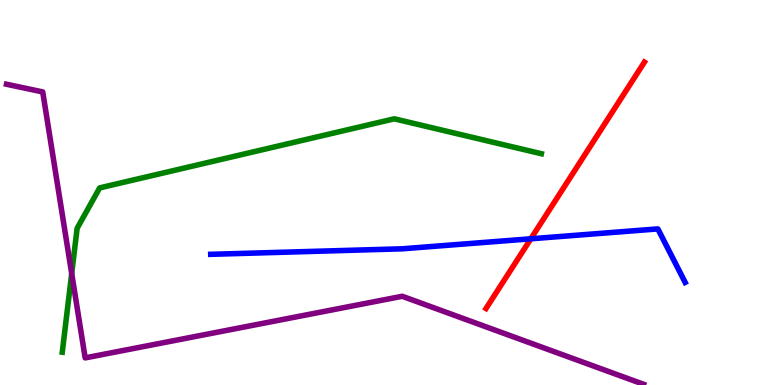[{'lines': ['blue', 'red'], 'intersections': [{'x': 6.85, 'y': 3.8}]}, {'lines': ['green', 'red'], 'intersections': []}, {'lines': ['purple', 'red'], 'intersections': []}, {'lines': ['blue', 'green'], 'intersections': []}, {'lines': ['blue', 'purple'], 'intersections': []}, {'lines': ['green', 'purple'], 'intersections': [{'x': 0.925, 'y': 2.9}]}]